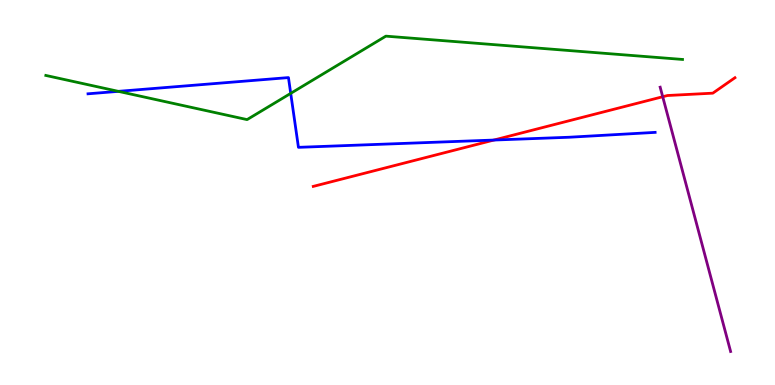[{'lines': ['blue', 'red'], 'intersections': [{'x': 6.37, 'y': 6.36}]}, {'lines': ['green', 'red'], 'intersections': []}, {'lines': ['purple', 'red'], 'intersections': [{'x': 8.55, 'y': 7.49}]}, {'lines': ['blue', 'green'], 'intersections': [{'x': 1.53, 'y': 7.63}, {'x': 3.75, 'y': 7.57}]}, {'lines': ['blue', 'purple'], 'intersections': []}, {'lines': ['green', 'purple'], 'intersections': []}]